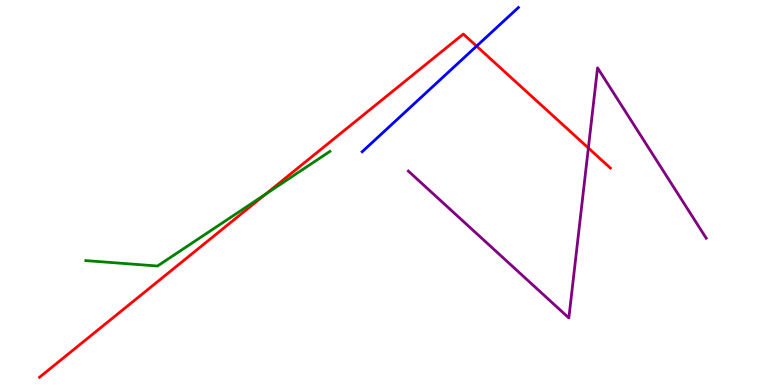[{'lines': ['blue', 'red'], 'intersections': [{'x': 6.15, 'y': 8.8}]}, {'lines': ['green', 'red'], 'intersections': [{'x': 3.43, 'y': 4.96}]}, {'lines': ['purple', 'red'], 'intersections': [{'x': 7.59, 'y': 6.16}]}, {'lines': ['blue', 'green'], 'intersections': []}, {'lines': ['blue', 'purple'], 'intersections': []}, {'lines': ['green', 'purple'], 'intersections': []}]